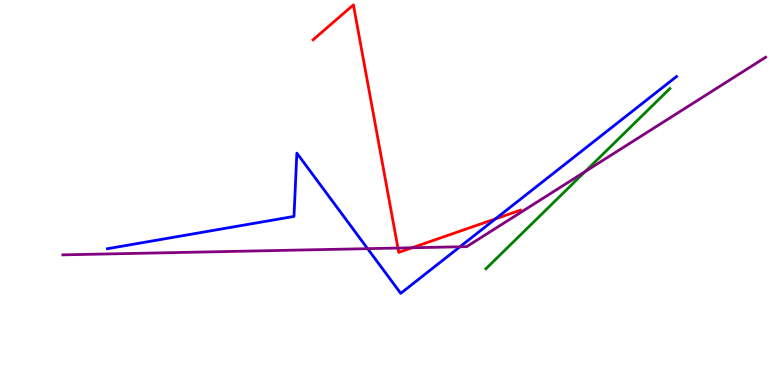[{'lines': ['blue', 'red'], 'intersections': [{'x': 6.39, 'y': 4.32}]}, {'lines': ['green', 'red'], 'intersections': []}, {'lines': ['purple', 'red'], 'intersections': [{'x': 5.13, 'y': 3.56}, {'x': 5.32, 'y': 3.56}]}, {'lines': ['blue', 'green'], 'intersections': []}, {'lines': ['blue', 'purple'], 'intersections': [{'x': 4.74, 'y': 3.54}, {'x': 5.93, 'y': 3.59}]}, {'lines': ['green', 'purple'], 'intersections': [{'x': 7.55, 'y': 5.54}]}]